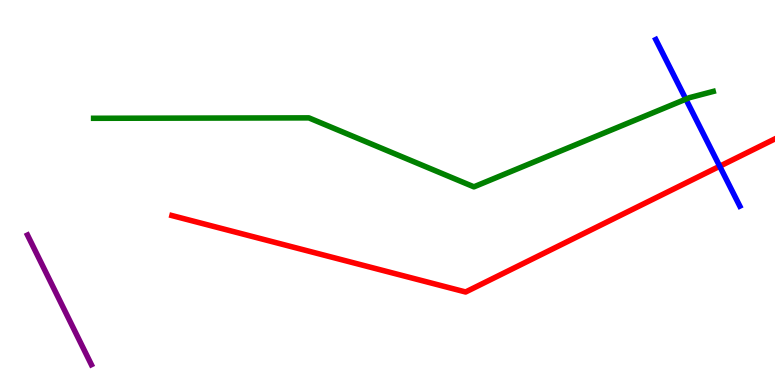[{'lines': ['blue', 'red'], 'intersections': [{'x': 9.29, 'y': 5.68}]}, {'lines': ['green', 'red'], 'intersections': []}, {'lines': ['purple', 'red'], 'intersections': []}, {'lines': ['blue', 'green'], 'intersections': [{'x': 8.85, 'y': 7.42}]}, {'lines': ['blue', 'purple'], 'intersections': []}, {'lines': ['green', 'purple'], 'intersections': []}]